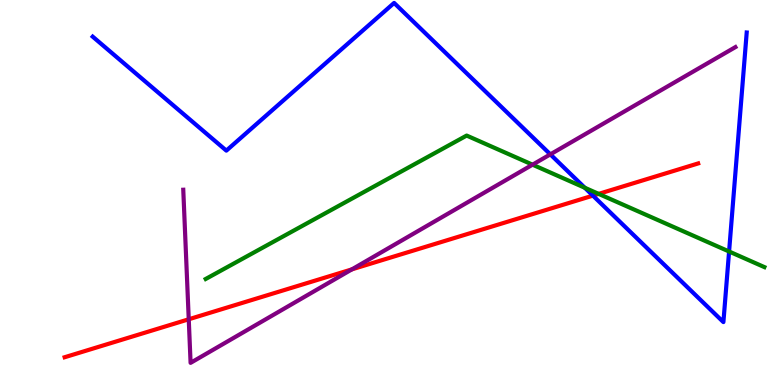[{'lines': ['blue', 'red'], 'intersections': [{'x': 7.65, 'y': 4.92}]}, {'lines': ['green', 'red'], 'intersections': [{'x': 7.72, 'y': 4.96}]}, {'lines': ['purple', 'red'], 'intersections': [{'x': 2.44, 'y': 1.71}, {'x': 4.54, 'y': 3.0}]}, {'lines': ['blue', 'green'], 'intersections': [{'x': 7.55, 'y': 5.12}, {'x': 9.41, 'y': 3.47}]}, {'lines': ['blue', 'purple'], 'intersections': [{'x': 7.1, 'y': 5.99}]}, {'lines': ['green', 'purple'], 'intersections': [{'x': 6.87, 'y': 5.72}]}]